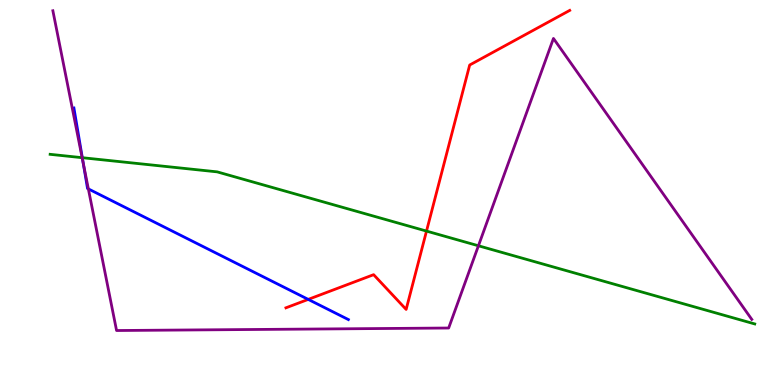[{'lines': ['blue', 'red'], 'intersections': [{'x': 3.98, 'y': 2.22}]}, {'lines': ['green', 'red'], 'intersections': [{'x': 5.5, 'y': 4.0}]}, {'lines': ['purple', 'red'], 'intersections': []}, {'lines': ['blue', 'green'], 'intersections': [{'x': 1.06, 'y': 5.9}]}, {'lines': ['blue', 'purple'], 'intersections': [{'x': 1.07, 'y': 5.76}, {'x': 1.14, 'y': 5.09}]}, {'lines': ['green', 'purple'], 'intersections': [{'x': 1.06, 'y': 5.9}, {'x': 6.17, 'y': 3.62}]}]